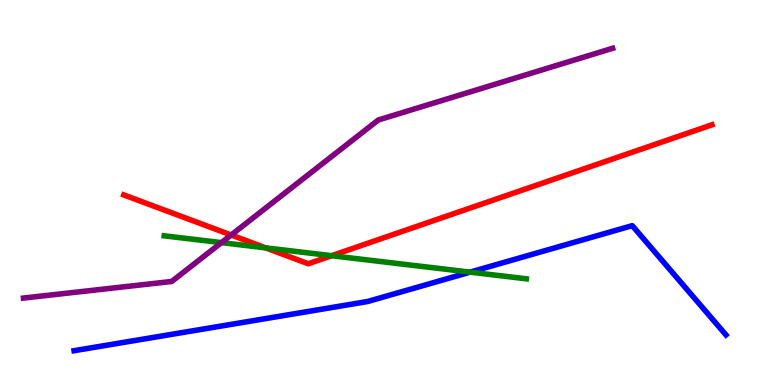[{'lines': ['blue', 'red'], 'intersections': []}, {'lines': ['green', 'red'], 'intersections': [{'x': 3.43, 'y': 3.56}, {'x': 4.28, 'y': 3.36}]}, {'lines': ['purple', 'red'], 'intersections': [{'x': 2.98, 'y': 3.9}]}, {'lines': ['blue', 'green'], 'intersections': [{'x': 6.07, 'y': 2.93}]}, {'lines': ['blue', 'purple'], 'intersections': []}, {'lines': ['green', 'purple'], 'intersections': [{'x': 2.86, 'y': 3.7}]}]